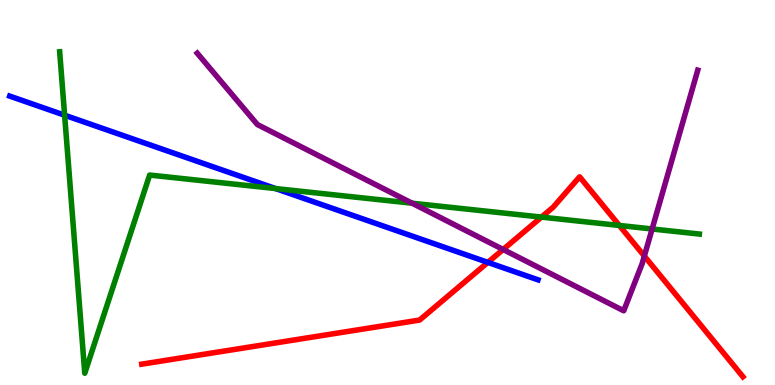[{'lines': ['blue', 'red'], 'intersections': [{'x': 6.29, 'y': 3.18}]}, {'lines': ['green', 'red'], 'intersections': [{'x': 6.99, 'y': 4.36}, {'x': 7.99, 'y': 4.14}]}, {'lines': ['purple', 'red'], 'intersections': [{'x': 6.49, 'y': 3.52}, {'x': 8.31, 'y': 3.35}]}, {'lines': ['blue', 'green'], 'intersections': [{'x': 0.834, 'y': 7.01}, {'x': 3.56, 'y': 5.1}]}, {'lines': ['blue', 'purple'], 'intersections': []}, {'lines': ['green', 'purple'], 'intersections': [{'x': 5.32, 'y': 4.72}, {'x': 8.41, 'y': 4.05}]}]